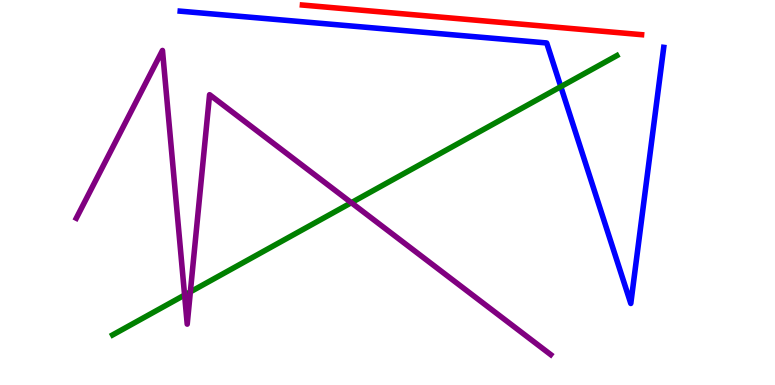[{'lines': ['blue', 'red'], 'intersections': []}, {'lines': ['green', 'red'], 'intersections': []}, {'lines': ['purple', 'red'], 'intersections': []}, {'lines': ['blue', 'green'], 'intersections': [{'x': 7.24, 'y': 7.75}]}, {'lines': ['blue', 'purple'], 'intersections': []}, {'lines': ['green', 'purple'], 'intersections': [{'x': 2.38, 'y': 2.34}, {'x': 2.46, 'y': 2.42}, {'x': 4.53, 'y': 4.74}]}]